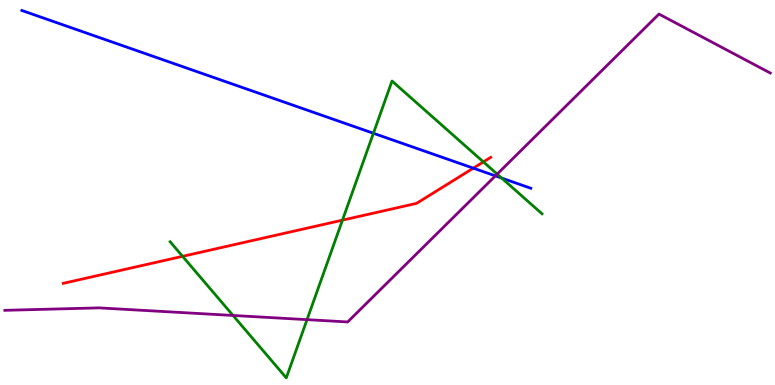[{'lines': ['blue', 'red'], 'intersections': [{'x': 6.11, 'y': 5.63}]}, {'lines': ['green', 'red'], 'intersections': [{'x': 2.36, 'y': 3.34}, {'x': 4.42, 'y': 4.28}, {'x': 6.24, 'y': 5.79}]}, {'lines': ['purple', 'red'], 'intersections': []}, {'lines': ['blue', 'green'], 'intersections': [{'x': 4.82, 'y': 6.54}, {'x': 6.47, 'y': 5.38}]}, {'lines': ['blue', 'purple'], 'intersections': [{'x': 6.39, 'y': 5.43}]}, {'lines': ['green', 'purple'], 'intersections': [{'x': 3.01, 'y': 1.81}, {'x': 3.96, 'y': 1.7}, {'x': 6.42, 'y': 5.48}]}]